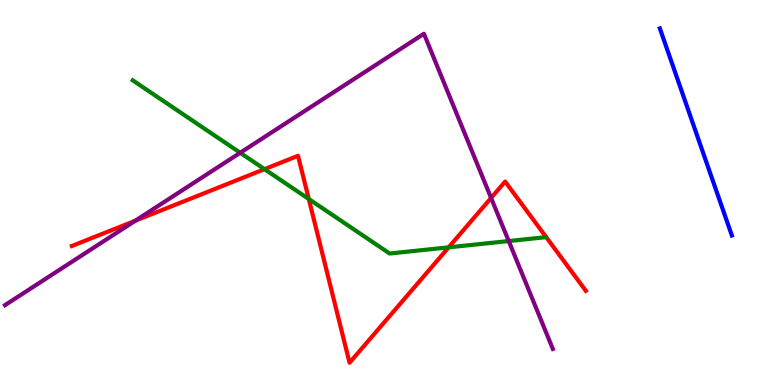[{'lines': ['blue', 'red'], 'intersections': []}, {'lines': ['green', 'red'], 'intersections': [{'x': 3.41, 'y': 5.61}, {'x': 3.98, 'y': 4.83}, {'x': 5.79, 'y': 3.58}]}, {'lines': ['purple', 'red'], 'intersections': [{'x': 1.75, 'y': 4.27}, {'x': 6.34, 'y': 4.86}]}, {'lines': ['blue', 'green'], 'intersections': []}, {'lines': ['blue', 'purple'], 'intersections': []}, {'lines': ['green', 'purple'], 'intersections': [{'x': 3.1, 'y': 6.03}, {'x': 6.56, 'y': 3.74}]}]